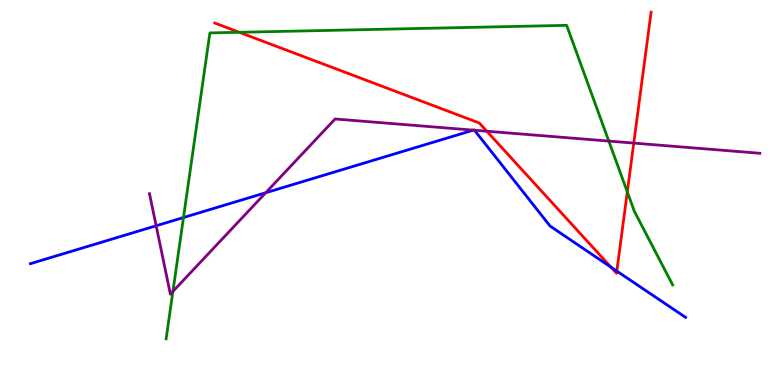[{'lines': ['blue', 'red'], 'intersections': [{'x': 7.88, 'y': 3.06}, {'x': 7.96, 'y': 2.96}]}, {'lines': ['green', 'red'], 'intersections': [{'x': 3.09, 'y': 9.16}, {'x': 8.09, 'y': 5.02}]}, {'lines': ['purple', 'red'], 'intersections': [{'x': 6.28, 'y': 6.59}, {'x': 8.18, 'y': 6.28}]}, {'lines': ['blue', 'green'], 'intersections': [{'x': 2.37, 'y': 4.35}]}, {'lines': ['blue', 'purple'], 'intersections': [{'x': 2.01, 'y': 4.14}, {'x': 3.43, 'y': 4.99}, {'x': 6.11, 'y': 6.62}, {'x': 6.12, 'y': 6.62}]}, {'lines': ['green', 'purple'], 'intersections': [{'x': 2.23, 'y': 2.43}, {'x': 7.86, 'y': 6.34}]}]